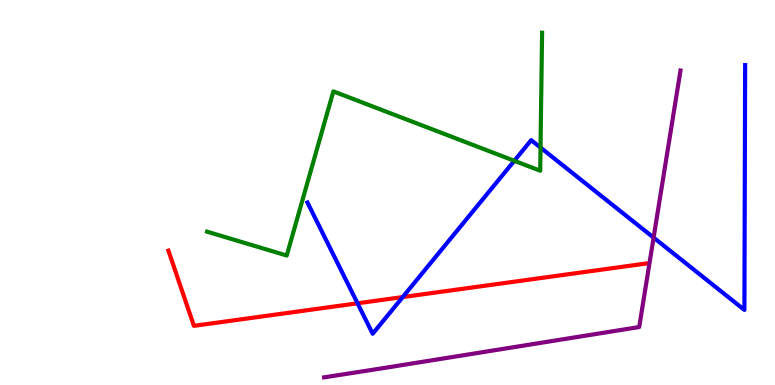[{'lines': ['blue', 'red'], 'intersections': [{'x': 4.61, 'y': 2.12}, {'x': 5.2, 'y': 2.28}]}, {'lines': ['green', 'red'], 'intersections': []}, {'lines': ['purple', 'red'], 'intersections': []}, {'lines': ['blue', 'green'], 'intersections': [{'x': 6.64, 'y': 5.82}, {'x': 6.97, 'y': 6.17}]}, {'lines': ['blue', 'purple'], 'intersections': [{'x': 8.43, 'y': 3.83}]}, {'lines': ['green', 'purple'], 'intersections': []}]